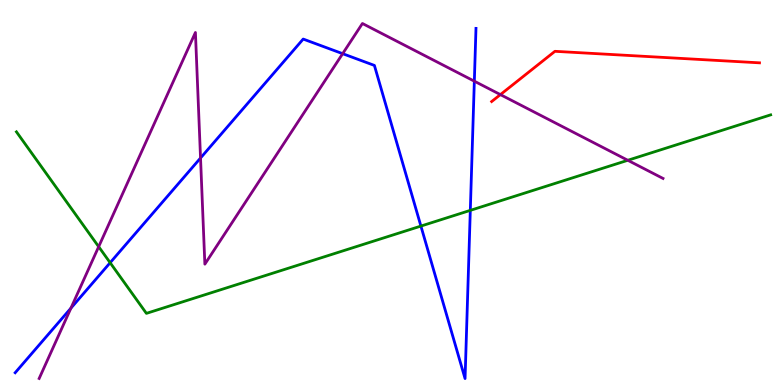[{'lines': ['blue', 'red'], 'intersections': []}, {'lines': ['green', 'red'], 'intersections': []}, {'lines': ['purple', 'red'], 'intersections': [{'x': 6.46, 'y': 7.54}]}, {'lines': ['blue', 'green'], 'intersections': [{'x': 1.42, 'y': 3.18}, {'x': 5.43, 'y': 4.13}, {'x': 6.07, 'y': 4.54}]}, {'lines': ['blue', 'purple'], 'intersections': [{'x': 0.915, 'y': 2.0}, {'x': 2.59, 'y': 5.9}, {'x': 4.42, 'y': 8.61}, {'x': 6.12, 'y': 7.89}]}, {'lines': ['green', 'purple'], 'intersections': [{'x': 1.27, 'y': 3.59}, {'x': 8.1, 'y': 5.84}]}]